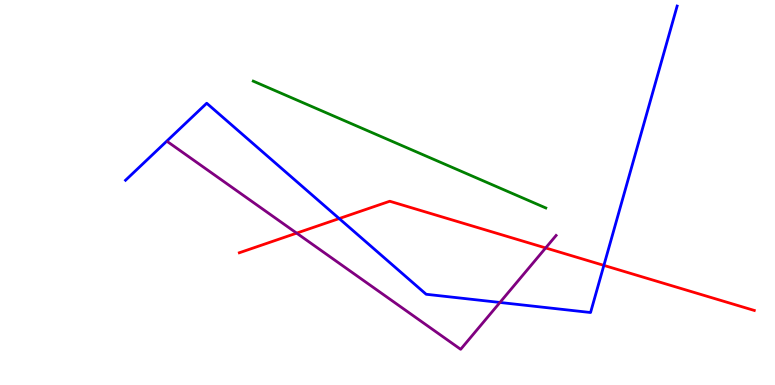[{'lines': ['blue', 'red'], 'intersections': [{'x': 4.38, 'y': 4.32}, {'x': 7.79, 'y': 3.11}]}, {'lines': ['green', 'red'], 'intersections': []}, {'lines': ['purple', 'red'], 'intersections': [{'x': 3.83, 'y': 3.94}, {'x': 7.04, 'y': 3.56}]}, {'lines': ['blue', 'green'], 'intersections': []}, {'lines': ['blue', 'purple'], 'intersections': [{'x': 6.45, 'y': 2.14}]}, {'lines': ['green', 'purple'], 'intersections': []}]